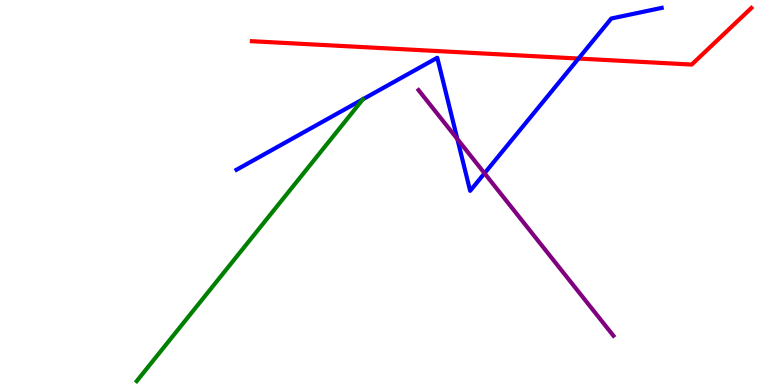[{'lines': ['blue', 'red'], 'intersections': [{'x': 7.46, 'y': 8.48}]}, {'lines': ['green', 'red'], 'intersections': []}, {'lines': ['purple', 'red'], 'intersections': []}, {'lines': ['blue', 'green'], 'intersections': []}, {'lines': ['blue', 'purple'], 'intersections': [{'x': 5.9, 'y': 6.39}, {'x': 6.25, 'y': 5.5}]}, {'lines': ['green', 'purple'], 'intersections': []}]